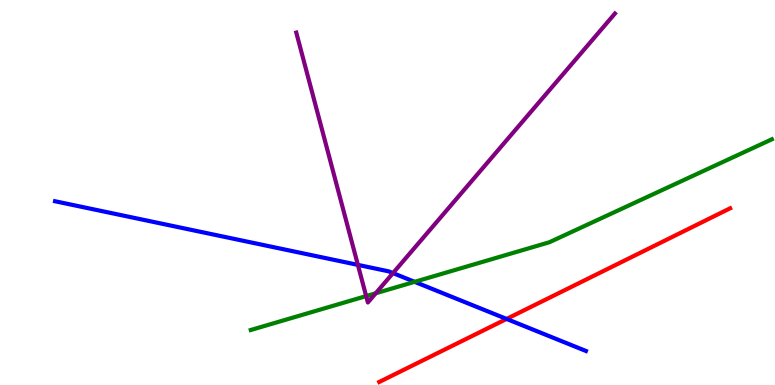[{'lines': ['blue', 'red'], 'intersections': [{'x': 6.54, 'y': 1.72}]}, {'lines': ['green', 'red'], 'intersections': []}, {'lines': ['purple', 'red'], 'intersections': []}, {'lines': ['blue', 'green'], 'intersections': [{'x': 5.35, 'y': 2.68}]}, {'lines': ['blue', 'purple'], 'intersections': [{'x': 4.62, 'y': 3.12}, {'x': 5.07, 'y': 2.91}]}, {'lines': ['green', 'purple'], 'intersections': [{'x': 4.72, 'y': 2.31}, {'x': 4.85, 'y': 2.38}]}]